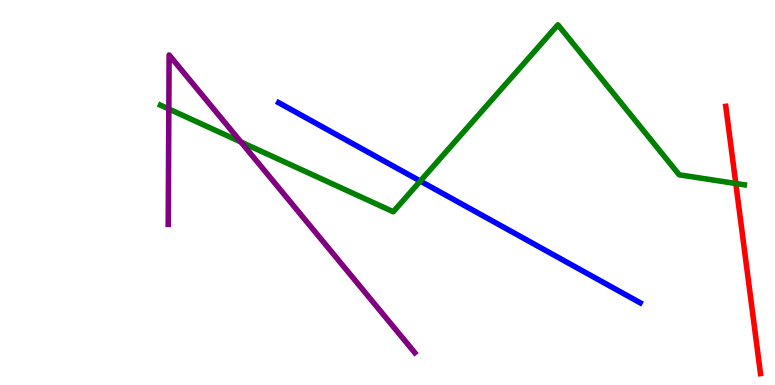[{'lines': ['blue', 'red'], 'intersections': []}, {'lines': ['green', 'red'], 'intersections': [{'x': 9.49, 'y': 5.23}]}, {'lines': ['purple', 'red'], 'intersections': []}, {'lines': ['blue', 'green'], 'intersections': [{'x': 5.42, 'y': 5.3}]}, {'lines': ['blue', 'purple'], 'intersections': []}, {'lines': ['green', 'purple'], 'intersections': [{'x': 2.18, 'y': 7.17}, {'x': 3.11, 'y': 6.31}]}]